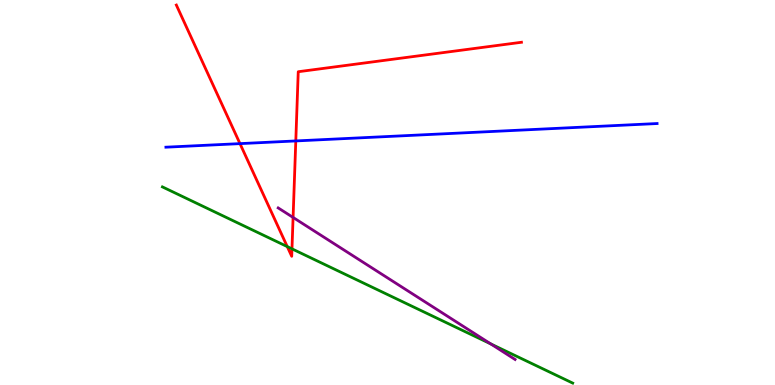[{'lines': ['blue', 'red'], 'intersections': [{'x': 3.1, 'y': 6.27}, {'x': 3.82, 'y': 6.34}]}, {'lines': ['green', 'red'], 'intersections': [{'x': 3.71, 'y': 3.6}, {'x': 3.77, 'y': 3.54}]}, {'lines': ['purple', 'red'], 'intersections': [{'x': 3.78, 'y': 4.35}]}, {'lines': ['blue', 'green'], 'intersections': []}, {'lines': ['blue', 'purple'], 'intersections': []}, {'lines': ['green', 'purple'], 'intersections': [{'x': 6.33, 'y': 1.07}]}]